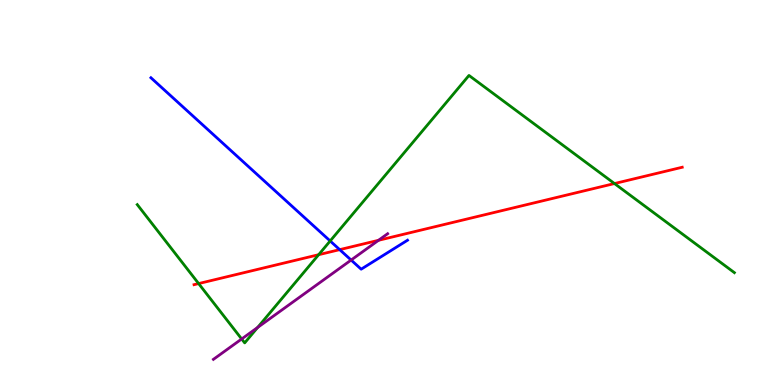[{'lines': ['blue', 'red'], 'intersections': [{'x': 4.38, 'y': 3.52}]}, {'lines': ['green', 'red'], 'intersections': [{'x': 2.56, 'y': 2.63}, {'x': 4.11, 'y': 3.38}, {'x': 7.93, 'y': 5.23}]}, {'lines': ['purple', 'red'], 'intersections': [{'x': 4.88, 'y': 3.76}]}, {'lines': ['blue', 'green'], 'intersections': [{'x': 4.26, 'y': 3.74}]}, {'lines': ['blue', 'purple'], 'intersections': [{'x': 4.53, 'y': 3.25}]}, {'lines': ['green', 'purple'], 'intersections': [{'x': 3.12, 'y': 1.2}, {'x': 3.32, 'y': 1.49}]}]